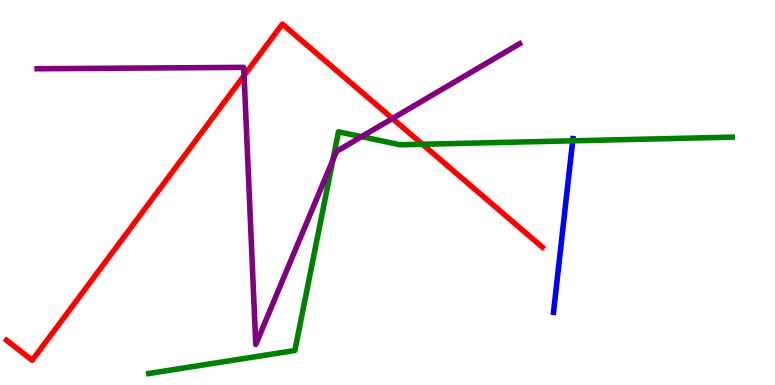[{'lines': ['blue', 'red'], 'intersections': []}, {'lines': ['green', 'red'], 'intersections': [{'x': 5.45, 'y': 6.25}]}, {'lines': ['purple', 'red'], 'intersections': [{'x': 3.15, 'y': 8.04}, {'x': 5.06, 'y': 6.92}]}, {'lines': ['blue', 'green'], 'intersections': [{'x': 7.39, 'y': 6.34}]}, {'lines': ['blue', 'purple'], 'intersections': []}, {'lines': ['green', 'purple'], 'intersections': [{'x': 4.29, 'y': 5.84}, {'x': 4.67, 'y': 6.45}]}]